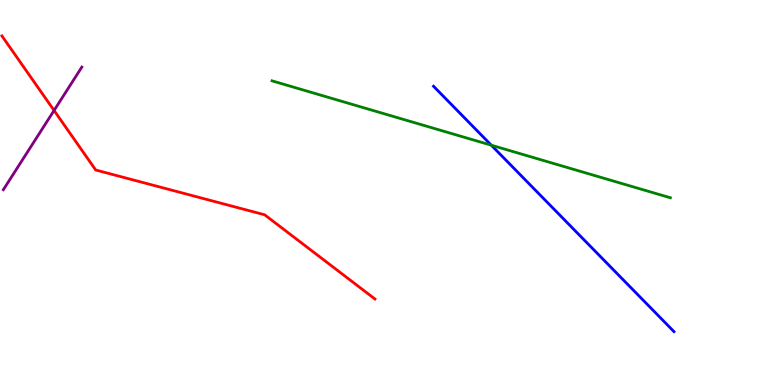[{'lines': ['blue', 'red'], 'intersections': []}, {'lines': ['green', 'red'], 'intersections': []}, {'lines': ['purple', 'red'], 'intersections': [{'x': 0.698, 'y': 7.13}]}, {'lines': ['blue', 'green'], 'intersections': [{'x': 6.34, 'y': 6.23}]}, {'lines': ['blue', 'purple'], 'intersections': []}, {'lines': ['green', 'purple'], 'intersections': []}]